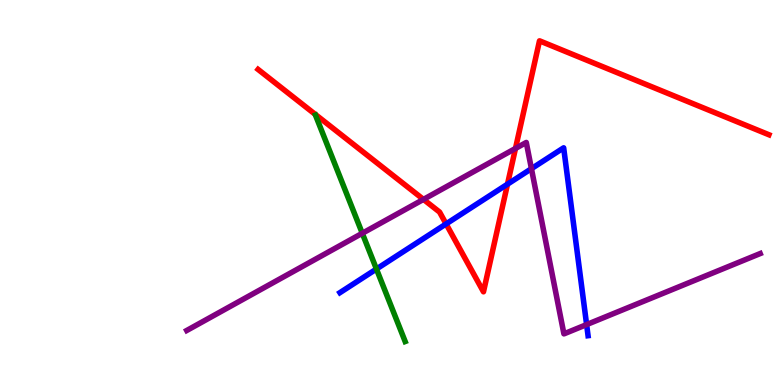[{'lines': ['blue', 'red'], 'intersections': [{'x': 5.76, 'y': 4.18}, {'x': 6.55, 'y': 5.22}]}, {'lines': ['green', 'red'], 'intersections': []}, {'lines': ['purple', 'red'], 'intersections': [{'x': 5.46, 'y': 4.82}, {'x': 6.65, 'y': 6.14}]}, {'lines': ['blue', 'green'], 'intersections': [{'x': 4.86, 'y': 3.01}]}, {'lines': ['blue', 'purple'], 'intersections': [{'x': 6.86, 'y': 5.62}, {'x': 7.57, 'y': 1.57}]}, {'lines': ['green', 'purple'], 'intersections': [{'x': 4.67, 'y': 3.94}]}]